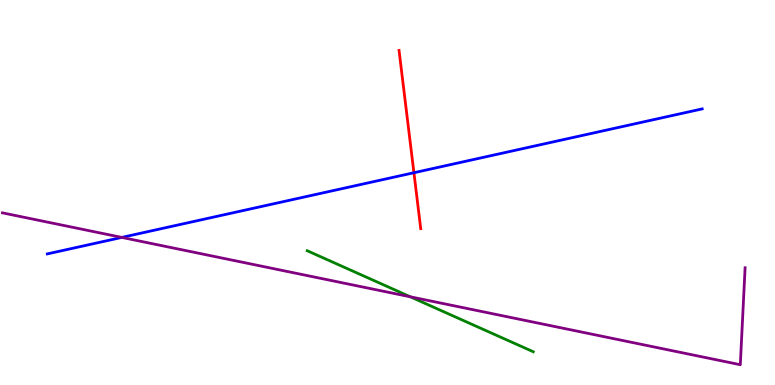[{'lines': ['blue', 'red'], 'intersections': [{'x': 5.34, 'y': 5.51}]}, {'lines': ['green', 'red'], 'intersections': []}, {'lines': ['purple', 'red'], 'intersections': []}, {'lines': ['blue', 'green'], 'intersections': []}, {'lines': ['blue', 'purple'], 'intersections': [{'x': 1.57, 'y': 3.83}]}, {'lines': ['green', 'purple'], 'intersections': [{'x': 5.29, 'y': 2.29}]}]